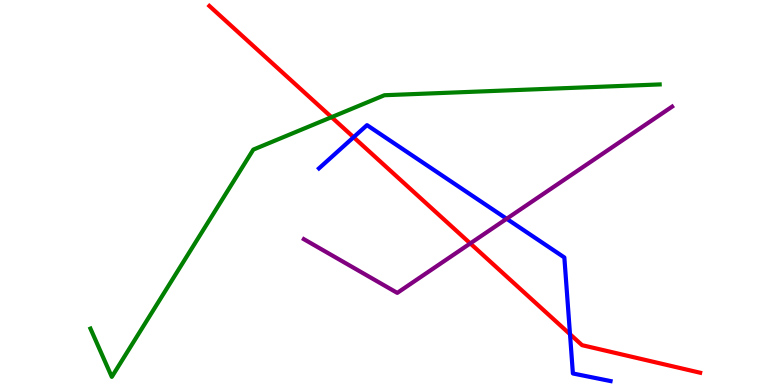[{'lines': ['blue', 'red'], 'intersections': [{'x': 4.56, 'y': 6.44}, {'x': 7.35, 'y': 1.32}]}, {'lines': ['green', 'red'], 'intersections': [{'x': 4.28, 'y': 6.96}]}, {'lines': ['purple', 'red'], 'intersections': [{'x': 6.07, 'y': 3.68}]}, {'lines': ['blue', 'green'], 'intersections': []}, {'lines': ['blue', 'purple'], 'intersections': [{'x': 6.54, 'y': 4.32}]}, {'lines': ['green', 'purple'], 'intersections': []}]